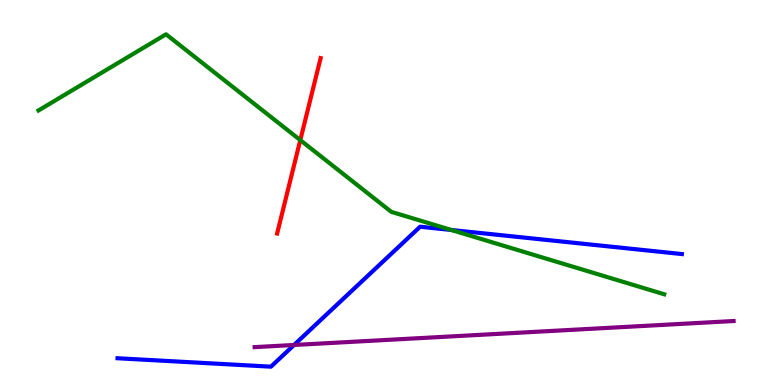[{'lines': ['blue', 'red'], 'intersections': []}, {'lines': ['green', 'red'], 'intersections': [{'x': 3.87, 'y': 6.36}]}, {'lines': ['purple', 'red'], 'intersections': []}, {'lines': ['blue', 'green'], 'intersections': [{'x': 5.82, 'y': 4.03}]}, {'lines': ['blue', 'purple'], 'intersections': [{'x': 3.79, 'y': 1.04}]}, {'lines': ['green', 'purple'], 'intersections': []}]